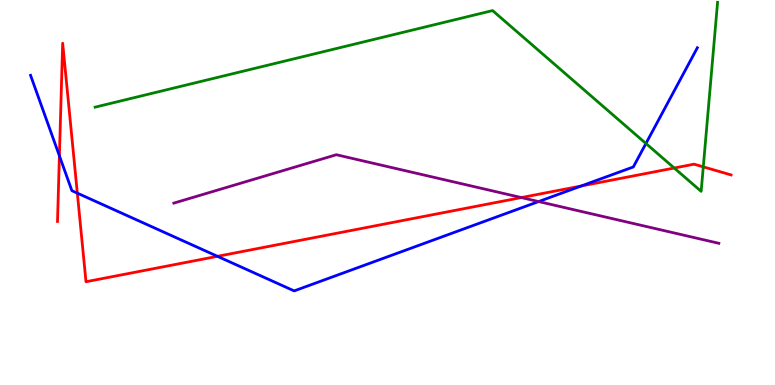[{'lines': ['blue', 'red'], 'intersections': [{'x': 0.767, 'y': 5.95}, {'x': 0.998, 'y': 4.98}, {'x': 2.81, 'y': 3.34}, {'x': 7.5, 'y': 5.17}]}, {'lines': ['green', 'red'], 'intersections': [{'x': 8.7, 'y': 5.64}, {'x': 9.07, 'y': 5.67}]}, {'lines': ['purple', 'red'], 'intersections': [{'x': 6.73, 'y': 4.87}]}, {'lines': ['blue', 'green'], 'intersections': [{'x': 8.33, 'y': 6.27}]}, {'lines': ['blue', 'purple'], 'intersections': [{'x': 6.95, 'y': 4.76}]}, {'lines': ['green', 'purple'], 'intersections': []}]